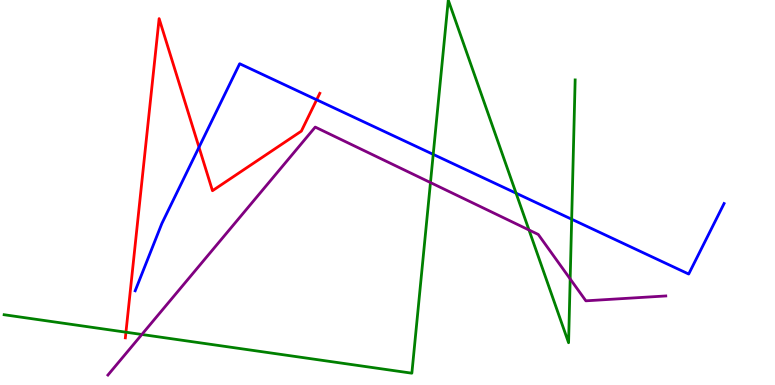[{'lines': ['blue', 'red'], 'intersections': [{'x': 2.57, 'y': 6.18}, {'x': 4.09, 'y': 7.41}]}, {'lines': ['green', 'red'], 'intersections': [{'x': 1.63, 'y': 1.37}]}, {'lines': ['purple', 'red'], 'intersections': []}, {'lines': ['blue', 'green'], 'intersections': [{'x': 5.59, 'y': 5.99}, {'x': 6.66, 'y': 4.98}, {'x': 7.38, 'y': 4.31}]}, {'lines': ['blue', 'purple'], 'intersections': []}, {'lines': ['green', 'purple'], 'intersections': [{'x': 1.83, 'y': 1.31}, {'x': 5.55, 'y': 5.26}, {'x': 6.83, 'y': 4.03}, {'x': 7.36, 'y': 2.75}]}]